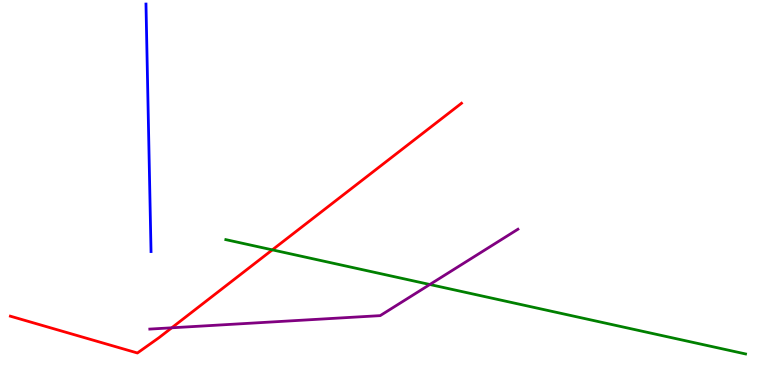[{'lines': ['blue', 'red'], 'intersections': []}, {'lines': ['green', 'red'], 'intersections': [{'x': 3.51, 'y': 3.51}]}, {'lines': ['purple', 'red'], 'intersections': [{'x': 2.22, 'y': 1.49}]}, {'lines': ['blue', 'green'], 'intersections': []}, {'lines': ['blue', 'purple'], 'intersections': []}, {'lines': ['green', 'purple'], 'intersections': [{'x': 5.55, 'y': 2.61}]}]